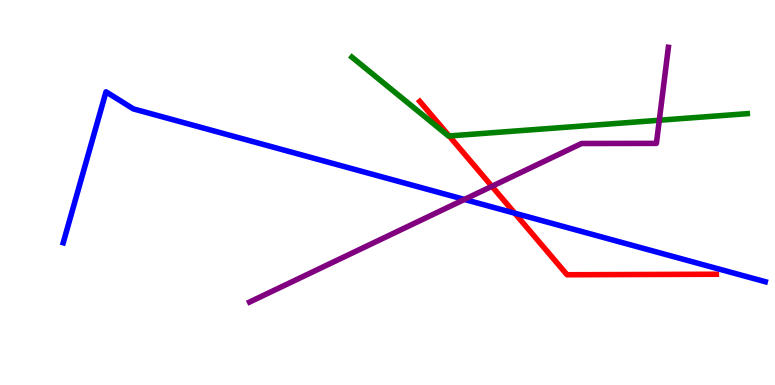[{'lines': ['blue', 'red'], 'intersections': [{'x': 6.64, 'y': 4.46}]}, {'lines': ['green', 'red'], 'intersections': [{'x': 5.8, 'y': 6.47}]}, {'lines': ['purple', 'red'], 'intersections': [{'x': 6.35, 'y': 5.16}]}, {'lines': ['blue', 'green'], 'intersections': []}, {'lines': ['blue', 'purple'], 'intersections': [{'x': 5.99, 'y': 4.82}]}, {'lines': ['green', 'purple'], 'intersections': [{'x': 8.51, 'y': 6.88}]}]